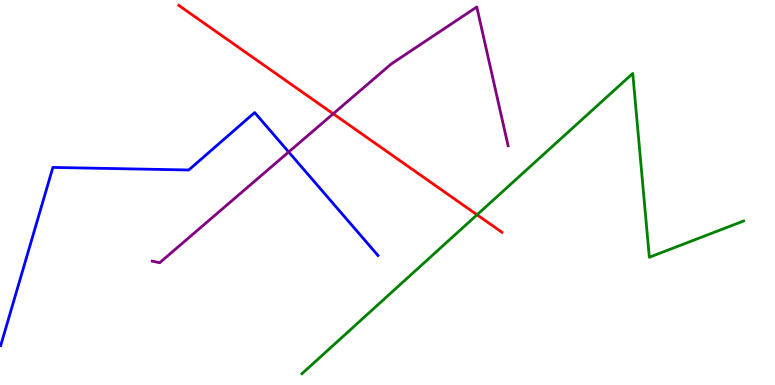[{'lines': ['blue', 'red'], 'intersections': []}, {'lines': ['green', 'red'], 'intersections': [{'x': 6.16, 'y': 4.42}]}, {'lines': ['purple', 'red'], 'intersections': [{'x': 4.3, 'y': 7.04}]}, {'lines': ['blue', 'green'], 'intersections': []}, {'lines': ['blue', 'purple'], 'intersections': [{'x': 3.72, 'y': 6.05}]}, {'lines': ['green', 'purple'], 'intersections': []}]